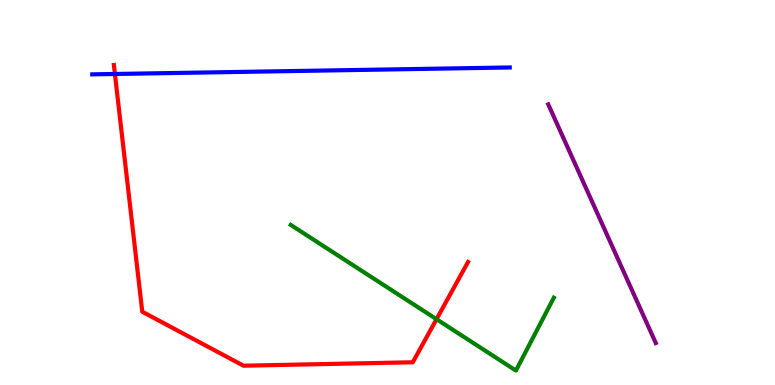[{'lines': ['blue', 'red'], 'intersections': [{'x': 1.48, 'y': 8.08}]}, {'lines': ['green', 'red'], 'intersections': [{'x': 5.63, 'y': 1.71}]}, {'lines': ['purple', 'red'], 'intersections': []}, {'lines': ['blue', 'green'], 'intersections': []}, {'lines': ['blue', 'purple'], 'intersections': []}, {'lines': ['green', 'purple'], 'intersections': []}]